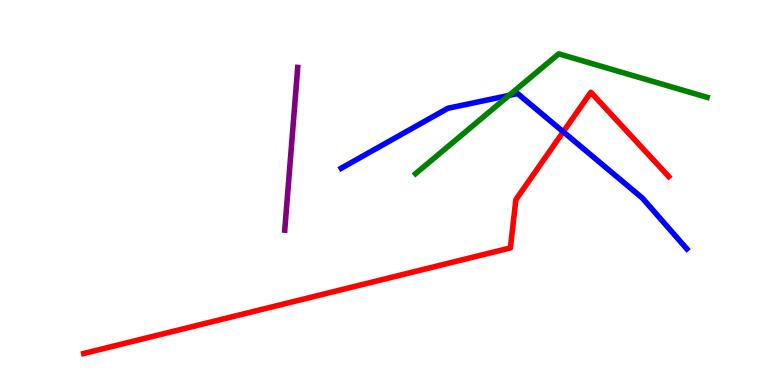[{'lines': ['blue', 'red'], 'intersections': [{'x': 7.27, 'y': 6.58}]}, {'lines': ['green', 'red'], 'intersections': []}, {'lines': ['purple', 'red'], 'intersections': []}, {'lines': ['blue', 'green'], 'intersections': [{'x': 6.57, 'y': 7.52}]}, {'lines': ['blue', 'purple'], 'intersections': []}, {'lines': ['green', 'purple'], 'intersections': []}]